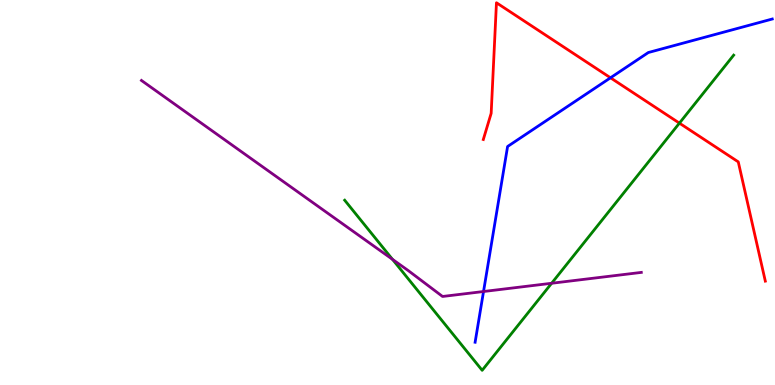[{'lines': ['blue', 'red'], 'intersections': [{'x': 7.88, 'y': 7.98}]}, {'lines': ['green', 'red'], 'intersections': [{'x': 8.77, 'y': 6.8}]}, {'lines': ['purple', 'red'], 'intersections': []}, {'lines': ['blue', 'green'], 'intersections': []}, {'lines': ['blue', 'purple'], 'intersections': [{'x': 6.24, 'y': 2.43}]}, {'lines': ['green', 'purple'], 'intersections': [{'x': 5.06, 'y': 3.26}, {'x': 7.12, 'y': 2.64}]}]